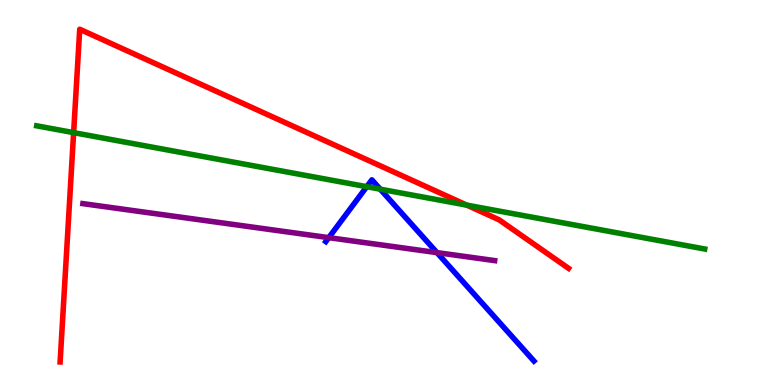[{'lines': ['blue', 'red'], 'intersections': []}, {'lines': ['green', 'red'], 'intersections': [{'x': 0.95, 'y': 6.55}, {'x': 6.02, 'y': 4.67}]}, {'lines': ['purple', 'red'], 'intersections': []}, {'lines': ['blue', 'green'], 'intersections': [{'x': 4.73, 'y': 5.15}, {'x': 4.91, 'y': 5.09}]}, {'lines': ['blue', 'purple'], 'intersections': [{'x': 4.24, 'y': 3.83}, {'x': 5.64, 'y': 3.44}]}, {'lines': ['green', 'purple'], 'intersections': []}]